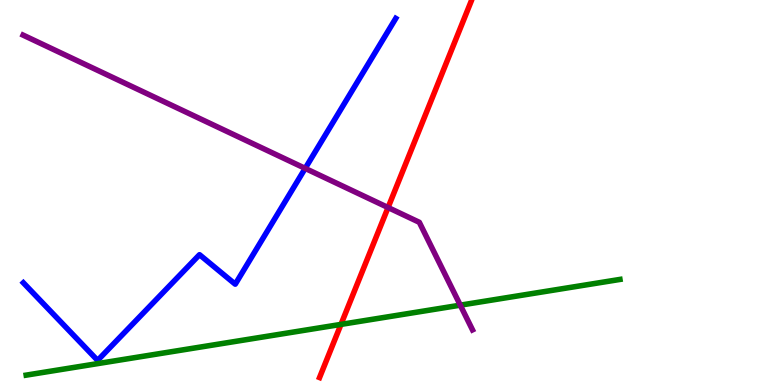[{'lines': ['blue', 'red'], 'intersections': []}, {'lines': ['green', 'red'], 'intersections': [{'x': 4.4, 'y': 1.57}]}, {'lines': ['purple', 'red'], 'intersections': [{'x': 5.01, 'y': 4.61}]}, {'lines': ['blue', 'green'], 'intersections': []}, {'lines': ['blue', 'purple'], 'intersections': [{'x': 3.94, 'y': 5.63}]}, {'lines': ['green', 'purple'], 'intersections': [{'x': 5.94, 'y': 2.07}]}]